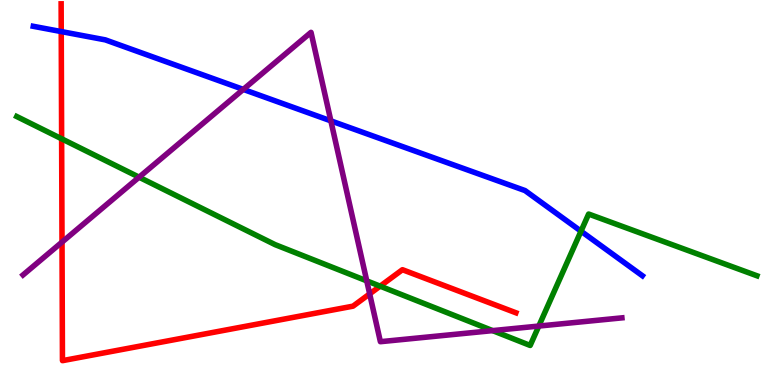[{'lines': ['blue', 'red'], 'intersections': [{'x': 0.79, 'y': 9.18}]}, {'lines': ['green', 'red'], 'intersections': [{'x': 0.795, 'y': 6.4}, {'x': 4.9, 'y': 2.57}]}, {'lines': ['purple', 'red'], 'intersections': [{'x': 0.8, 'y': 3.71}, {'x': 4.77, 'y': 2.37}]}, {'lines': ['blue', 'green'], 'intersections': [{'x': 7.5, 'y': 3.99}]}, {'lines': ['blue', 'purple'], 'intersections': [{'x': 3.14, 'y': 7.68}, {'x': 4.27, 'y': 6.86}]}, {'lines': ['green', 'purple'], 'intersections': [{'x': 1.79, 'y': 5.4}, {'x': 4.73, 'y': 2.7}, {'x': 6.36, 'y': 1.41}, {'x': 6.95, 'y': 1.53}]}]